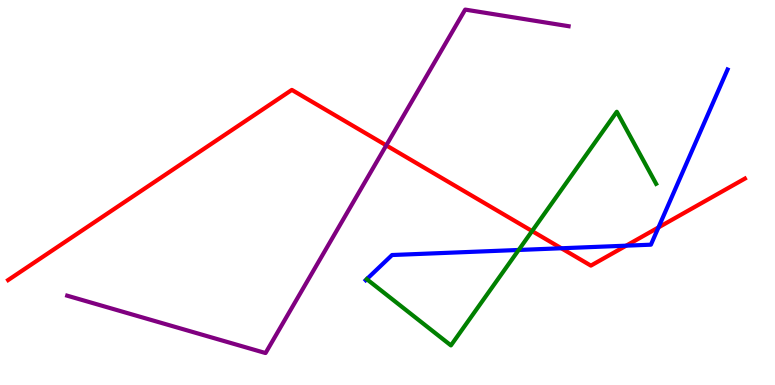[{'lines': ['blue', 'red'], 'intersections': [{'x': 7.24, 'y': 3.55}, {'x': 8.08, 'y': 3.62}, {'x': 8.5, 'y': 4.09}]}, {'lines': ['green', 'red'], 'intersections': [{'x': 6.87, 'y': 4.0}]}, {'lines': ['purple', 'red'], 'intersections': [{'x': 4.98, 'y': 6.22}]}, {'lines': ['blue', 'green'], 'intersections': [{'x': 6.69, 'y': 3.51}]}, {'lines': ['blue', 'purple'], 'intersections': []}, {'lines': ['green', 'purple'], 'intersections': []}]